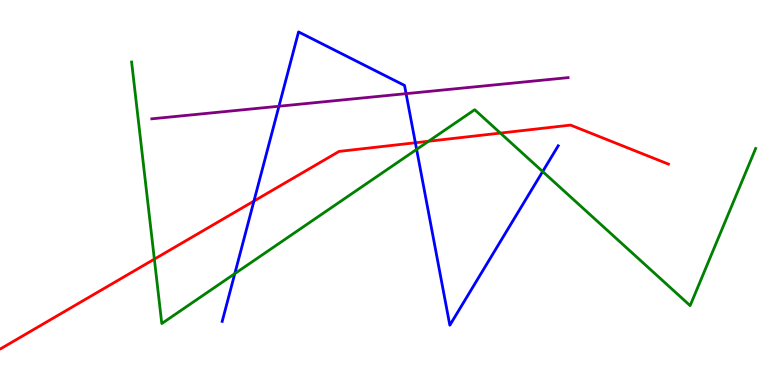[{'lines': ['blue', 'red'], 'intersections': [{'x': 3.28, 'y': 4.78}, {'x': 5.36, 'y': 6.29}]}, {'lines': ['green', 'red'], 'intersections': [{'x': 1.99, 'y': 3.27}, {'x': 5.53, 'y': 6.33}, {'x': 6.46, 'y': 6.54}]}, {'lines': ['purple', 'red'], 'intersections': []}, {'lines': ['blue', 'green'], 'intersections': [{'x': 3.03, 'y': 2.89}, {'x': 5.38, 'y': 6.12}, {'x': 7.0, 'y': 5.54}]}, {'lines': ['blue', 'purple'], 'intersections': [{'x': 3.6, 'y': 7.24}, {'x': 5.24, 'y': 7.57}]}, {'lines': ['green', 'purple'], 'intersections': []}]